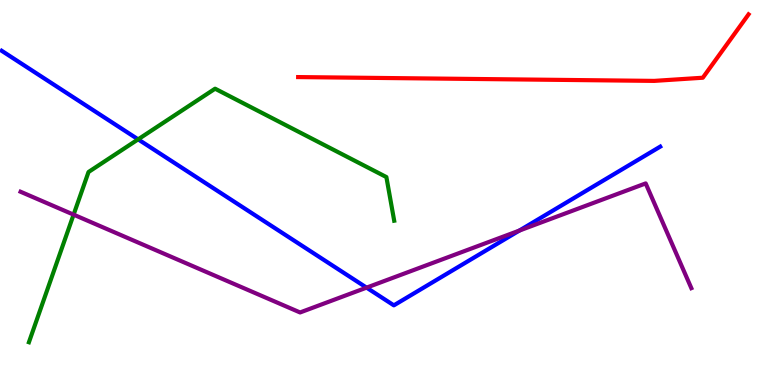[{'lines': ['blue', 'red'], 'intersections': []}, {'lines': ['green', 'red'], 'intersections': []}, {'lines': ['purple', 'red'], 'intersections': []}, {'lines': ['blue', 'green'], 'intersections': [{'x': 1.78, 'y': 6.38}]}, {'lines': ['blue', 'purple'], 'intersections': [{'x': 4.73, 'y': 2.53}, {'x': 6.7, 'y': 4.01}]}, {'lines': ['green', 'purple'], 'intersections': [{'x': 0.95, 'y': 4.42}]}]